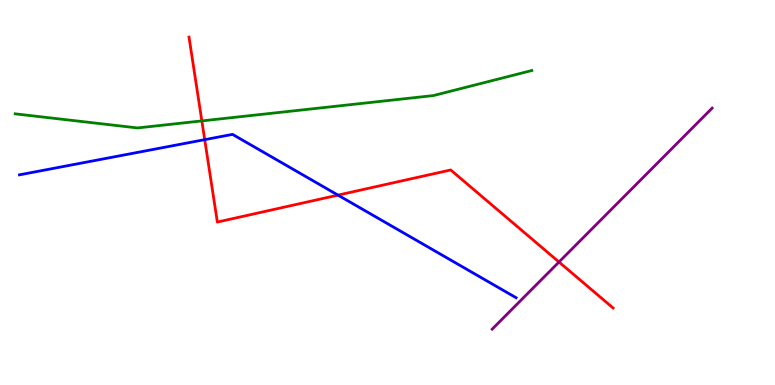[{'lines': ['blue', 'red'], 'intersections': [{'x': 2.64, 'y': 6.37}, {'x': 4.36, 'y': 4.93}]}, {'lines': ['green', 'red'], 'intersections': [{'x': 2.6, 'y': 6.86}]}, {'lines': ['purple', 'red'], 'intersections': [{'x': 7.21, 'y': 3.19}]}, {'lines': ['blue', 'green'], 'intersections': []}, {'lines': ['blue', 'purple'], 'intersections': []}, {'lines': ['green', 'purple'], 'intersections': []}]